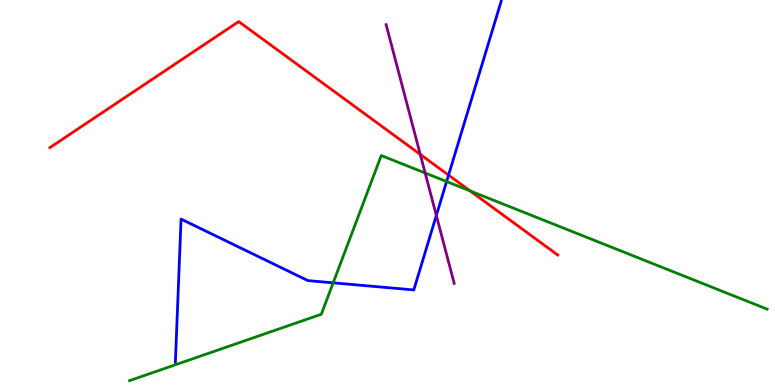[{'lines': ['blue', 'red'], 'intersections': [{'x': 5.79, 'y': 5.45}]}, {'lines': ['green', 'red'], 'intersections': [{'x': 6.07, 'y': 5.04}]}, {'lines': ['purple', 'red'], 'intersections': [{'x': 5.42, 'y': 5.99}]}, {'lines': ['blue', 'green'], 'intersections': [{'x': 4.3, 'y': 2.65}, {'x': 5.76, 'y': 5.28}]}, {'lines': ['blue', 'purple'], 'intersections': [{'x': 5.63, 'y': 4.4}]}, {'lines': ['green', 'purple'], 'intersections': [{'x': 5.49, 'y': 5.51}]}]